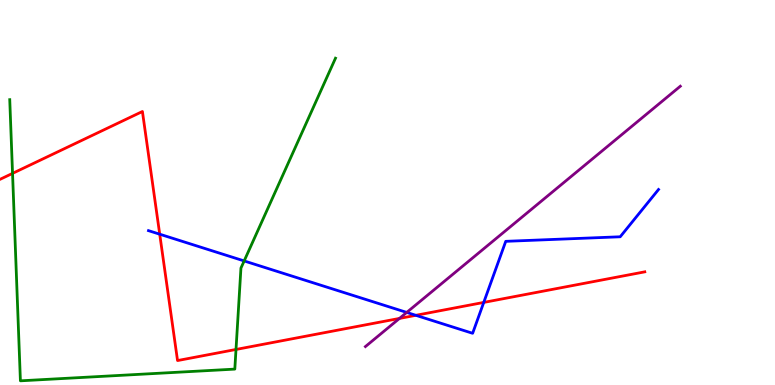[{'lines': ['blue', 'red'], 'intersections': [{'x': 2.06, 'y': 3.92}, {'x': 5.37, 'y': 1.81}, {'x': 6.24, 'y': 2.14}]}, {'lines': ['green', 'red'], 'intersections': [{'x': 0.162, 'y': 5.5}, {'x': 3.05, 'y': 0.923}]}, {'lines': ['purple', 'red'], 'intersections': [{'x': 5.15, 'y': 1.73}]}, {'lines': ['blue', 'green'], 'intersections': [{'x': 3.15, 'y': 3.22}]}, {'lines': ['blue', 'purple'], 'intersections': [{'x': 5.25, 'y': 1.89}]}, {'lines': ['green', 'purple'], 'intersections': []}]